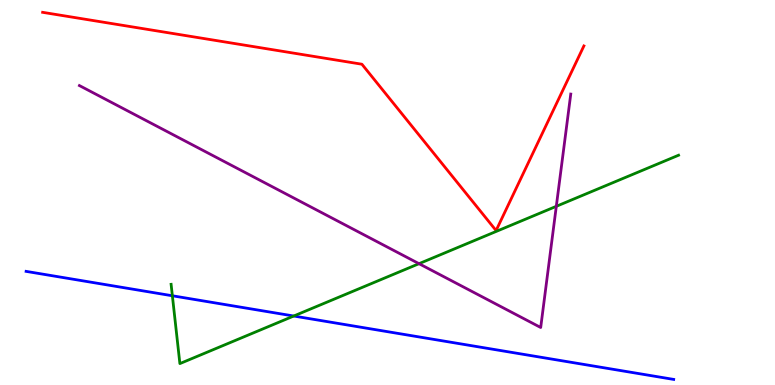[{'lines': ['blue', 'red'], 'intersections': []}, {'lines': ['green', 'red'], 'intersections': []}, {'lines': ['purple', 'red'], 'intersections': []}, {'lines': ['blue', 'green'], 'intersections': [{'x': 2.22, 'y': 2.32}, {'x': 3.79, 'y': 1.79}]}, {'lines': ['blue', 'purple'], 'intersections': []}, {'lines': ['green', 'purple'], 'intersections': [{'x': 5.41, 'y': 3.15}, {'x': 7.18, 'y': 4.64}]}]